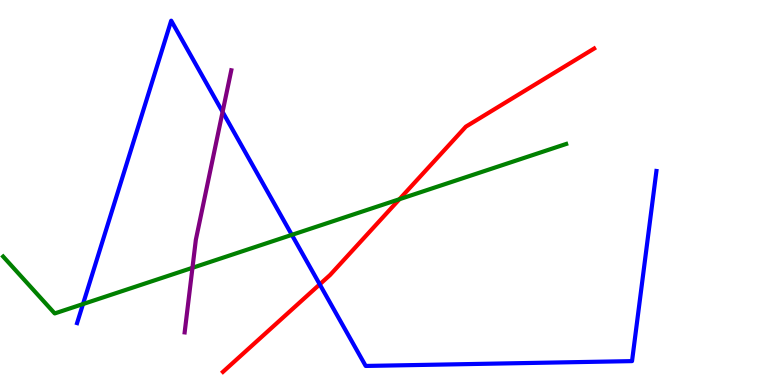[{'lines': ['blue', 'red'], 'intersections': [{'x': 4.13, 'y': 2.61}]}, {'lines': ['green', 'red'], 'intersections': [{'x': 5.15, 'y': 4.83}]}, {'lines': ['purple', 'red'], 'intersections': []}, {'lines': ['blue', 'green'], 'intersections': [{'x': 1.07, 'y': 2.1}, {'x': 3.77, 'y': 3.9}]}, {'lines': ['blue', 'purple'], 'intersections': [{'x': 2.87, 'y': 7.09}]}, {'lines': ['green', 'purple'], 'intersections': [{'x': 2.48, 'y': 3.04}]}]